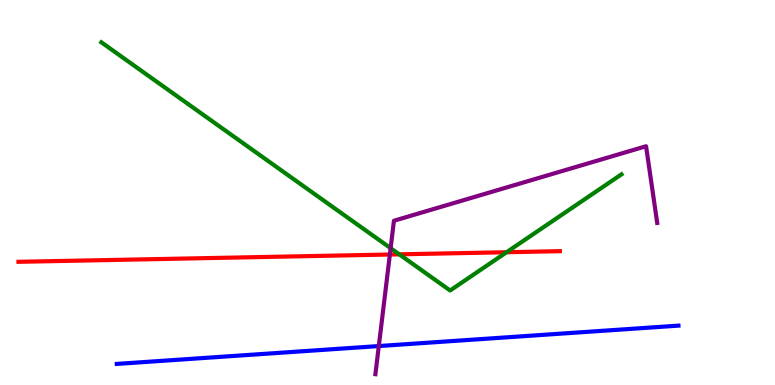[{'lines': ['blue', 'red'], 'intersections': []}, {'lines': ['green', 'red'], 'intersections': [{'x': 5.15, 'y': 3.39}, {'x': 6.54, 'y': 3.45}]}, {'lines': ['purple', 'red'], 'intersections': [{'x': 5.03, 'y': 3.39}]}, {'lines': ['blue', 'green'], 'intersections': []}, {'lines': ['blue', 'purple'], 'intersections': [{'x': 4.89, 'y': 1.01}]}, {'lines': ['green', 'purple'], 'intersections': [{'x': 5.04, 'y': 3.55}]}]